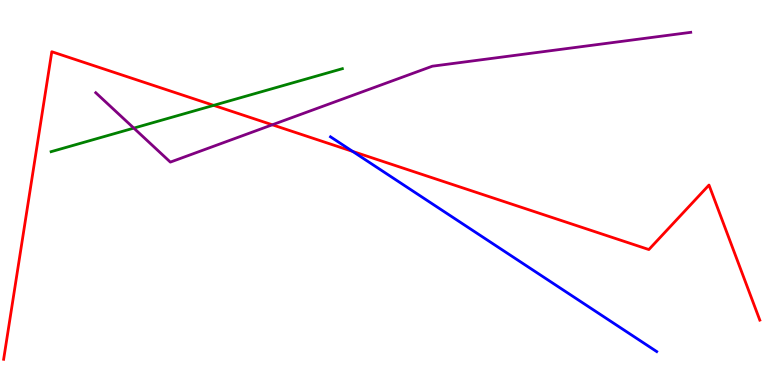[{'lines': ['blue', 'red'], 'intersections': [{'x': 4.55, 'y': 6.07}]}, {'lines': ['green', 'red'], 'intersections': [{'x': 2.76, 'y': 7.26}]}, {'lines': ['purple', 'red'], 'intersections': [{'x': 3.51, 'y': 6.76}]}, {'lines': ['blue', 'green'], 'intersections': []}, {'lines': ['blue', 'purple'], 'intersections': []}, {'lines': ['green', 'purple'], 'intersections': [{'x': 1.73, 'y': 6.67}]}]